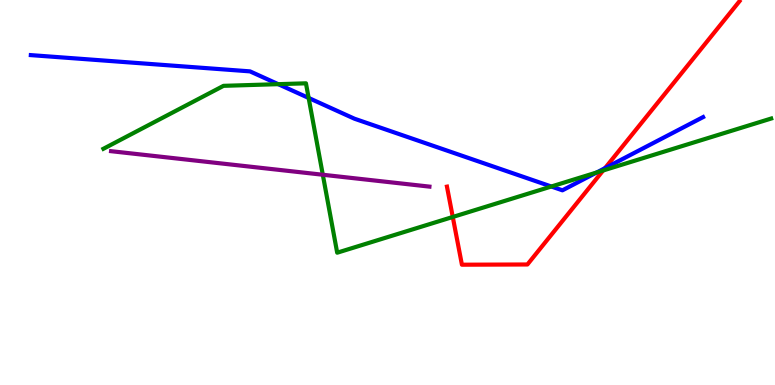[{'lines': ['blue', 'red'], 'intersections': [{'x': 7.81, 'y': 5.63}]}, {'lines': ['green', 'red'], 'intersections': [{'x': 5.84, 'y': 4.36}, {'x': 7.78, 'y': 5.57}]}, {'lines': ['purple', 'red'], 'intersections': []}, {'lines': ['blue', 'green'], 'intersections': [{'x': 3.59, 'y': 7.81}, {'x': 3.98, 'y': 7.46}, {'x': 7.11, 'y': 5.16}, {'x': 7.7, 'y': 5.52}]}, {'lines': ['blue', 'purple'], 'intersections': []}, {'lines': ['green', 'purple'], 'intersections': [{'x': 4.17, 'y': 5.46}]}]